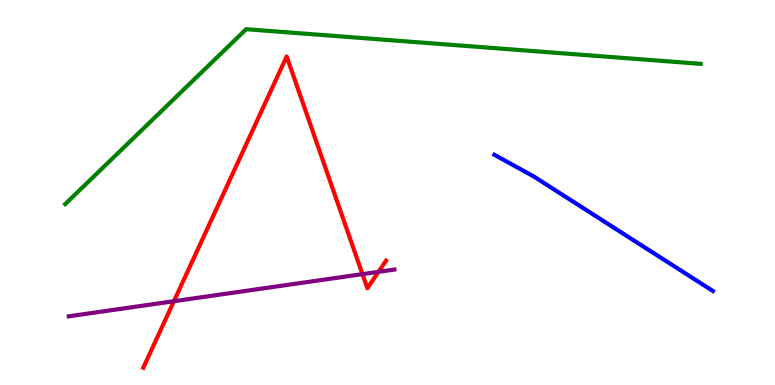[{'lines': ['blue', 'red'], 'intersections': []}, {'lines': ['green', 'red'], 'intersections': []}, {'lines': ['purple', 'red'], 'intersections': [{'x': 2.24, 'y': 2.18}, {'x': 4.68, 'y': 2.88}, {'x': 4.88, 'y': 2.94}]}, {'lines': ['blue', 'green'], 'intersections': []}, {'lines': ['blue', 'purple'], 'intersections': []}, {'lines': ['green', 'purple'], 'intersections': []}]